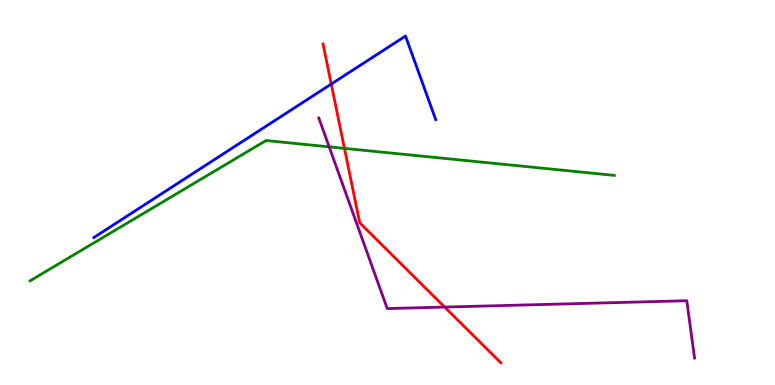[{'lines': ['blue', 'red'], 'intersections': [{'x': 4.27, 'y': 7.82}]}, {'lines': ['green', 'red'], 'intersections': [{'x': 4.44, 'y': 6.15}]}, {'lines': ['purple', 'red'], 'intersections': [{'x': 5.74, 'y': 2.02}]}, {'lines': ['blue', 'green'], 'intersections': []}, {'lines': ['blue', 'purple'], 'intersections': []}, {'lines': ['green', 'purple'], 'intersections': [{'x': 4.25, 'y': 6.19}]}]